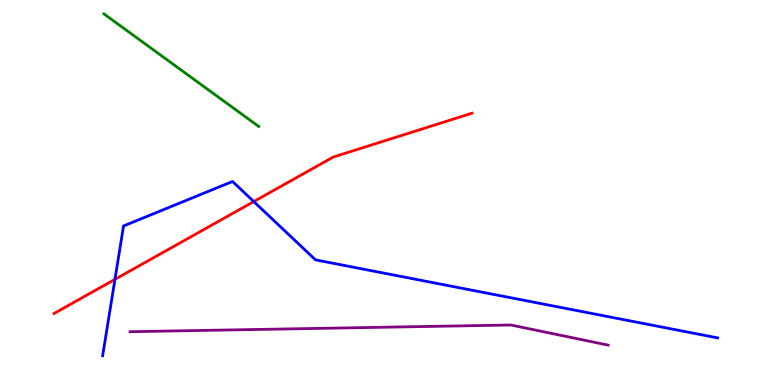[{'lines': ['blue', 'red'], 'intersections': [{'x': 1.48, 'y': 2.74}, {'x': 3.27, 'y': 4.76}]}, {'lines': ['green', 'red'], 'intersections': []}, {'lines': ['purple', 'red'], 'intersections': []}, {'lines': ['blue', 'green'], 'intersections': []}, {'lines': ['blue', 'purple'], 'intersections': []}, {'lines': ['green', 'purple'], 'intersections': []}]